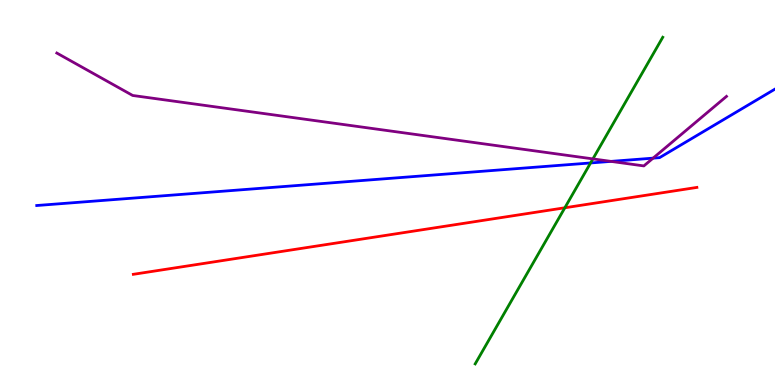[{'lines': ['blue', 'red'], 'intersections': []}, {'lines': ['green', 'red'], 'intersections': [{'x': 7.29, 'y': 4.6}]}, {'lines': ['purple', 'red'], 'intersections': []}, {'lines': ['blue', 'green'], 'intersections': [{'x': 7.62, 'y': 5.77}]}, {'lines': ['blue', 'purple'], 'intersections': [{'x': 7.88, 'y': 5.81}, {'x': 8.43, 'y': 5.89}]}, {'lines': ['green', 'purple'], 'intersections': [{'x': 7.65, 'y': 5.87}]}]